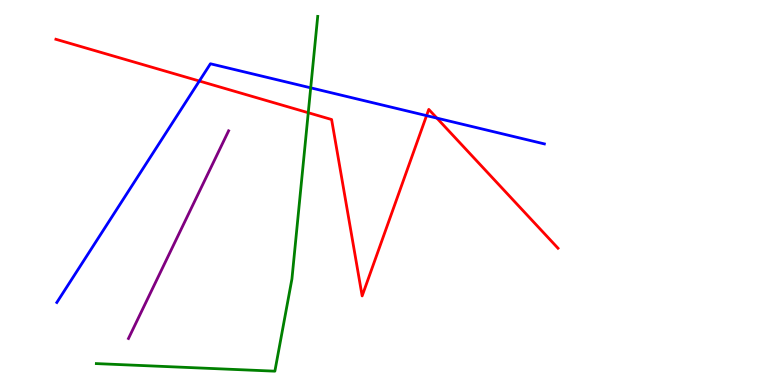[{'lines': ['blue', 'red'], 'intersections': [{'x': 2.57, 'y': 7.9}, {'x': 5.5, 'y': 7.0}, {'x': 5.64, 'y': 6.93}]}, {'lines': ['green', 'red'], 'intersections': [{'x': 3.98, 'y': 7.07}]}, {'lines': ['purple', 'red'], 'intersections': []}, {'lines': ['blue', 'green'], 'intersections': [{'x': 4.01, 'y': 7.72}]}, {'lines': ['blue', 'purple'], 'intersections': []}, {'lines': ['green', 'purple'], 'intersections': []}]